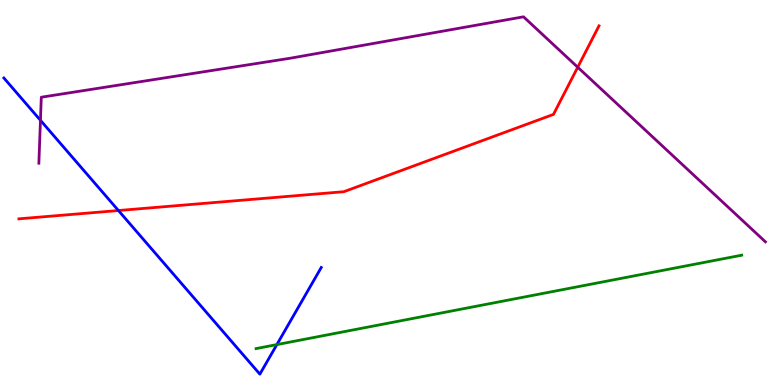[{'lines': ['blue', 'red'], 'intersections': [{'x': 1.53, 'y': 4.53}]}, {'lines': ['green', 'red'], 'intersections': []}, {'lines': ['purple', 'red'], 'intersections': [{'x': 7.45, 'y': 8.25}]}, {'lines': ['blue', 'green'], 'intersections': [{'x': 3.57, 'y': 1.05}]}, {'lines': ['blue', 'purple'], 'intersections': [{'x': 0.522, 'y': 6.88}]}, {'lines': ['green', 'purple'], 'intersections': []}]